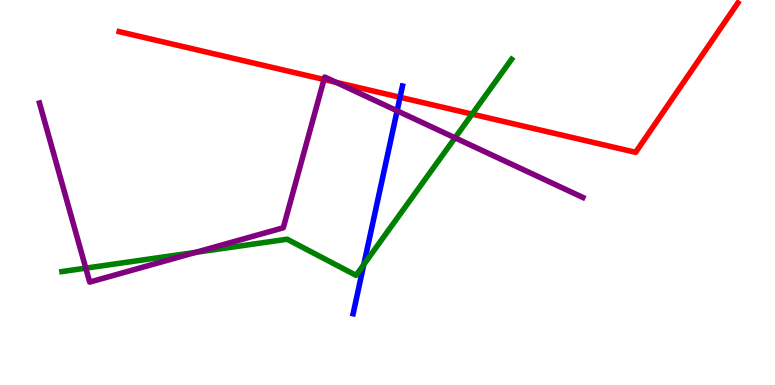[{'lines': ['blue', 'red'], 'intersections': [{'x': 5.16, 'y': 7.47}]}, {'lines': ['green', 'red'], 'intersections': [{'x': 6.09, 'y': 7.04}]}, {'lines': ['purple', 'red'], 'intersections': [{'x': 4.18, 'y': 7.93}, {'x': 4.34, 'y': 7.86}]}, {'lines': ['blue', 'green'], 'intersections': [{'x': 4.69, 'y': 3.13}]}, {'lines': ['blue', 'purple'], 'intersections': [{'x': 5.12, 'y': 7.12}]}, {'lines': ['green', 'purple'], 'intersections': [{'x': 1.11, 'y': 3.04}, {'x': 2.52, 'y': 3.45}, {'x': 5.87, 'y': 6.42}]}]